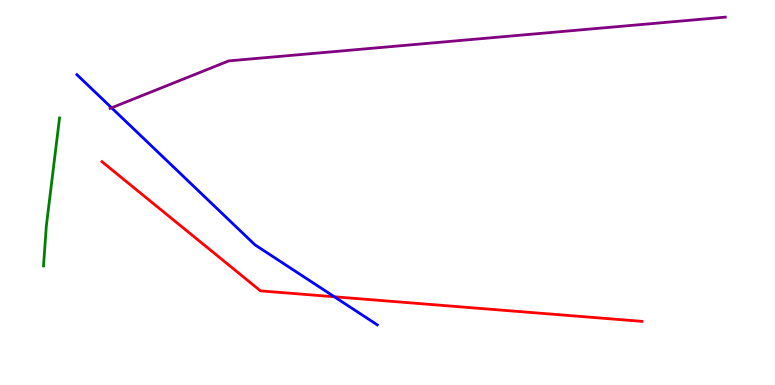[{'lines': ['blue', 'red'], 'intersections': [{'x': 4.31, 'y': 2.29}]}, {'lines': ['green', 'red'], 'intersections': []}, {'lines': ['purple', 'red'], 'intersections': []}, {'lines': ['blue', 'green'], 'intersections': []}, {'lines': ['blue', 'purple'], 'intersections': [{'x': 1.44, 'y': 7.2}]}, {'lines': ['green', 'purple'], 'intersections': []}]